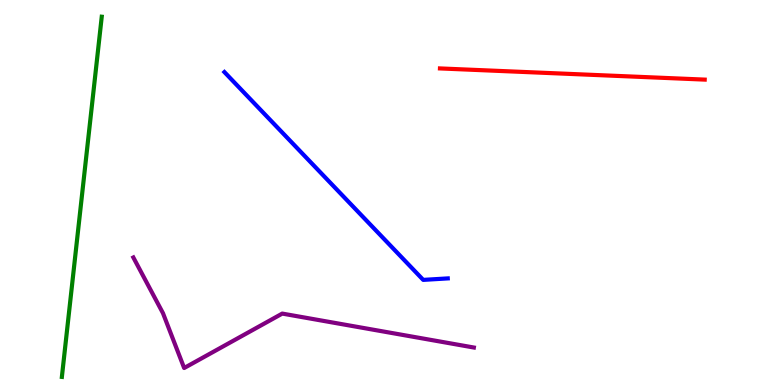[{'lines': ['blue', 'red'], 'intersections': []}, {'lines': ['green', 'red'], 'intersections': []}, {'lines': ['purple', 'red'], 'intersections': []}, {'lines': ['blue', 'green'], 'intersections': []}, {'lines': ['blue', 'purple'], 'intersections': []}, {'lines': ['green', 'purple'], 'intersections': []}]